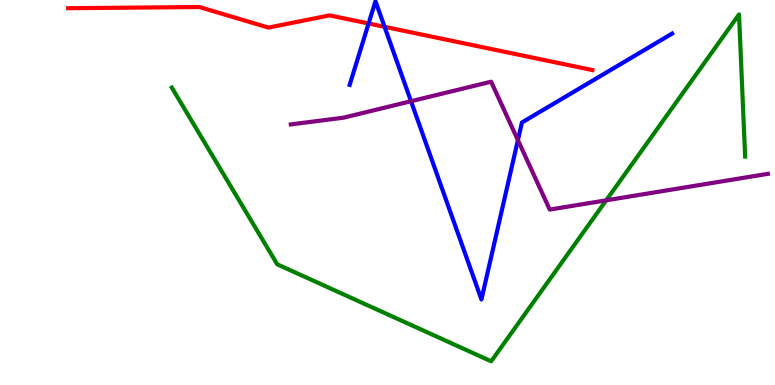[{'lines': ['blue', 'red'], 'intersections': [{'x': 4.76, 'y': 9.39}, {'x': 4.96, 'y': 9.3}]}, {'lines': ['green', 'red'], 'intersections': []}, {'lines': ['purple', 'red'], 'intersections': []}, {'lines': ['blue', 'green'], 'intersections': []}, {'lines': ['blue', 'purple'], 'intersections': [{'x': 5.3, 'y': 7.37}, {'x': 6.68, 'y': 6.36}]}, {'lines': ['green', 'purple'], 'intersections': [{'x': 7.82, 'y': 4.8}]}]